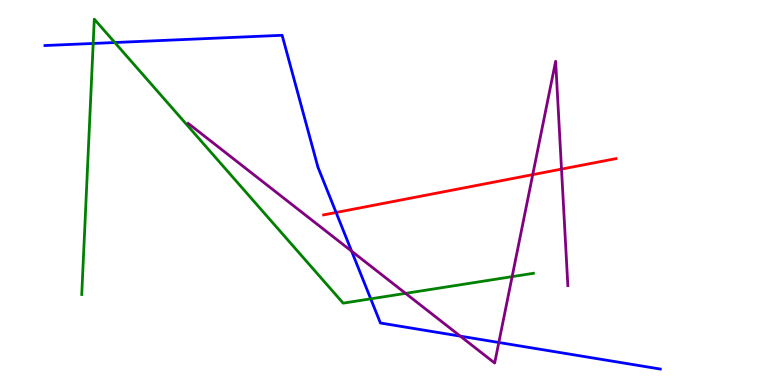[{'lines': ['blue', 'red'], 'intersections': [{'x': 4.34, 'y': 4.48}]}, {'lines': ['green', 'red'], 'intersections': []}, {'lines': ['purple', 'red'], 'intersections': [{'x': 6.87, 'y': 5.46}, {'x': 7.25, 'y': 5.61}]}, {'lines': ['blue', 'green'], 'intersections': [{'x': 1.2, 'y': 8.87}, {'x': 1.48, 'y': 8.9}, {'x': 4.78, 'y': 2.24}]}, {'lines': ['blue', 'purple'], 'intersections': [{'x': 4.54, 'y': 3.48}, {'x': 5.94, 'y': 1.27}, {'x': 6.44, 'y': 1.1}]}, {'lines': ['green', 'purple'], 'intersections': [{'x': 5.23, 'y': 2.38}, {'x': 6.61, 'y': 2.81}]}]